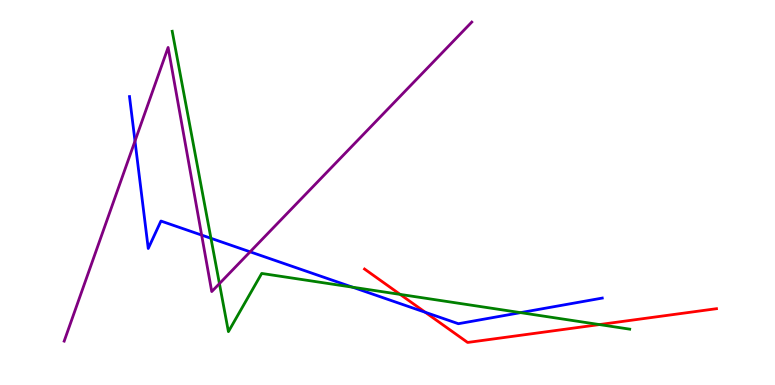[{'lines': ['blue', 'red'], 'intersections': [{'x': 5.49, 'y': 1.89}]}, {'lines': ['green', 'red'], 'intersections': [{'x': 5.16, 'y': 2.35}, {'x': 7.73, 'y': 1.57}]}, {'lines': ['purple', 'red'], 'intersections': []}, {'lines': ['blue', 'green'], 'intersections': [{'x': 2.72, 'y': 3.81}, {'x': 4.55, 'y': 2.54}, {'x': 6.72, 'y': 1.88}]}, {'lines': ['blue', 'purple'], 'intersections': [{'x': 1.74, 'y': 6.34}, {'x': 2.6, 'y': 3.89}, {'x': 3.23, 'y': 3.46}]}, {'lines': ['green', 'purple'], 'intersections': [{'x': 2.83, 'y': 2.63}]}]